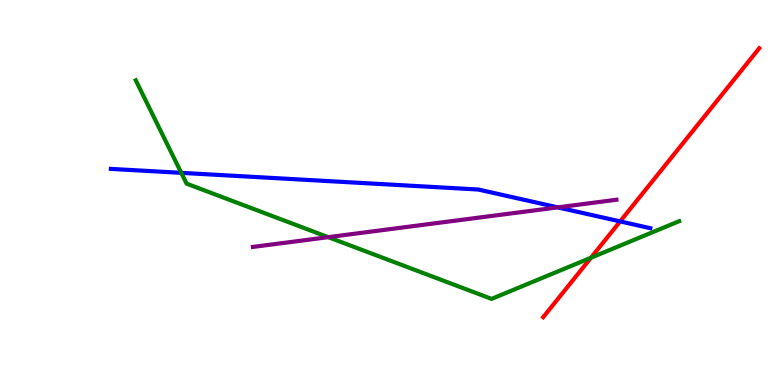[{'lines': ['blue', 'red'], 'intersections': [{'x': 8.0, 'y': 4.25}]}, {'lines': ['green', 'red'], 'intersections': [{'x': 7.63, 'y': 3.31}]}, {'lines': ['purple', 'red'], 'intersections': []}, {'lines': ['blue', 'green'], 'intersections': [{'x': 2.34, 'y': 5.51}]}, {'lines': ['blue', 'purple'], 'intersections': [{'x': 7.2, 'y': 4.61}]}, {'lines': ['green', 'purple'], 'intersections': [{'x': 4.23, 'y': 3.84}]}]